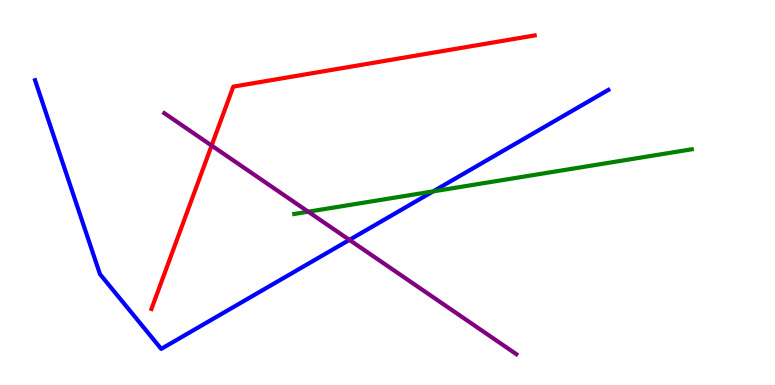[{'lines': ['blue', 'red'], 'intersections': []}, {'lines': ['green', 'red'], 'intersections': []}, {'lines': ['purple', 'red'], 'intersections': [{'x': 2.73, 'y': 6.22}]}, {'lines': ['blue', 'green'], 'intersections': [{'x': 5.59, 'y': 5.03}]}, {'lines': ['blue', 'purple'], 'intersections': [{'x': 4.51, 'y': 3.77}]}, {'lines': ['green', 'purple'], 'intersections': [{'x': 3.98, 'y': 4.5}]}]